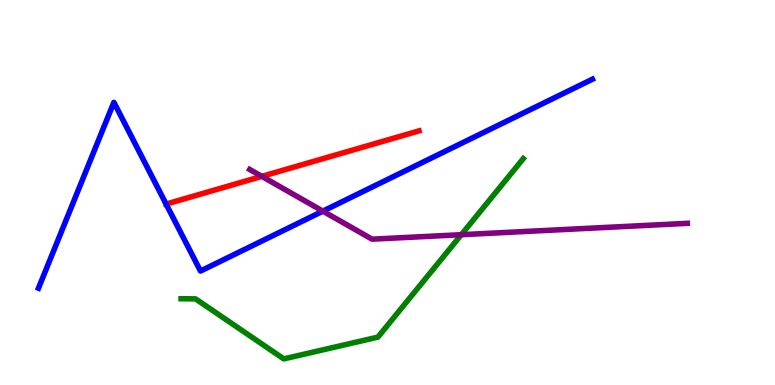[{'lines': ['blue', 'red'], 'intersections': [{'x': 2.14, 'y': 4.7}]}, {'lines': ['green', 'red'], 'intersections': []}, {'lines': ['purple', 'red'], 'intersections': [{'x': 3.38, 'y': 5.42}]}, {'lines': ['blue', 'green'], 'intersections': []}, {'lines': ['blue', 'purple'], 'intersections': [{'x': 4.17, 'y': 4.52}]}, {'lines': ['green', 'purple'], 'intersections': [{'x': 5.95, 'y': 3.9}]}]